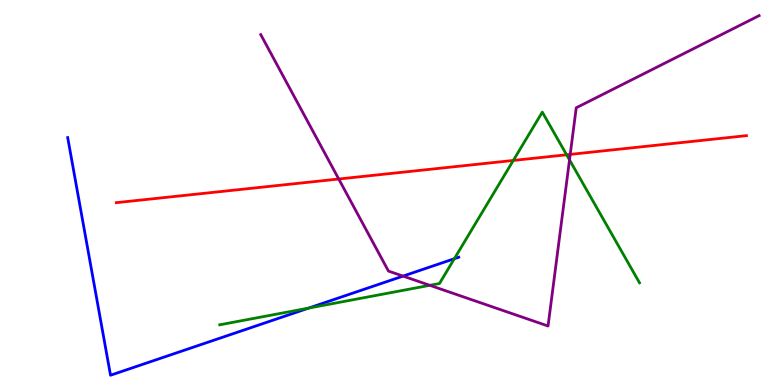[{'lines': ['blue', 'red'], 'intersections': []}, {'lines': ['green', 'red'], 'intersections': [{'x': 6.62, 'y': 5.83}, {'x': 7.31, 'y': 5.98}]}, {'lines': ['purple', 'red'], 'intersections': [{'x': 4.37, 'y': 5.35}, {'x': 7.36, 'y': 5.99}]}, {'lines': ['blue', 'green'], 'intersections': [{'x': 3.98, 'y': 2.0}, {'x': 5.86, 'y': 3.28}]}, {'lines': ['blue', 'purple'], 'intersections': [{'x': 5.2, 'y': 2.83}]}, {'lines': ['green', 'purple'], 'intersections': [{'x': 5.55, 'y': 2.59}, {'x': 7.35, 'y': 5.85}]}]